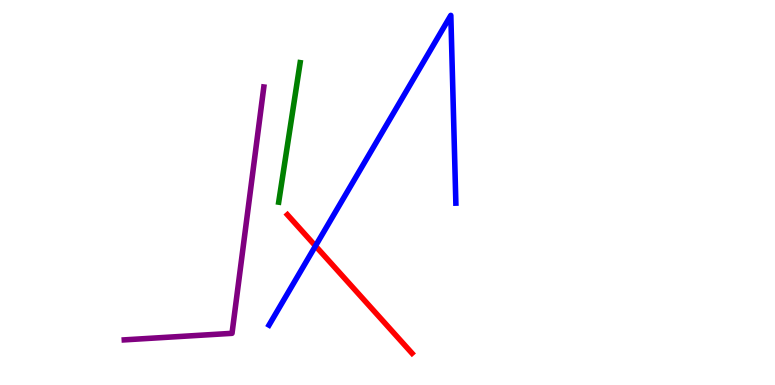[{'lines': ['blue', 'red'], 'intersections': [{'x': 4.07, 'y': 3.61}]}, {'lines': ['green', 'red'], 'intersections': []}, {'lines': ['purple', 'red'], 'intersections': []}, {'lines': ['blue', 'green'], 'intersections': []}, {'lines': ['blue', 'purple'], 'intersections': []}, {'lines': ['green', 'purple'], 'intersections': []}]